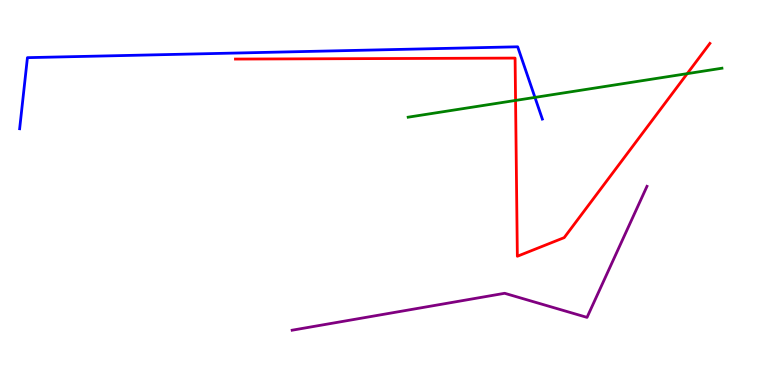[{'lines': ['blue', 'red'], 'intersections': []}, {'lines': ['green', 'red'], 'intersections': [{'x': 6.65, 'y': 7.39}, {'x': 8.87, 'y': 8.09}]}, {'lines': ['purple', 'red'], 'intersections': []}, {'lines': ['blue', 'green'], 'intersections': [{'x': 6.9, 'y': 7.47}]}, {'lines': ['blue', 'purple'], 'intersections': []}, {'lines': ['green', 'purple'], 'intersections': []}]